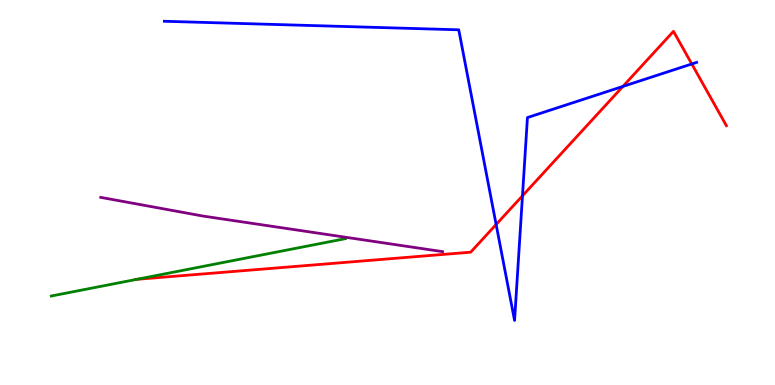[{'lines': ['blue', 'red'], 'intersections': [{'x': 6.4, 'y': 4.17}, {'x': 6.74, 'y': 4.91}, {'x': 8.04, 'y': 7.76}, {'x': 8.93, 'y': 8.34}]}, {'lines': ['green', 'red'], 'intersections': [{'x': 1.77, 'y': 2.75}]}, {'lines': ['purple', 'red'], 'intersections': []}, {'lines': ['blue', 'green'], 'intersections': []}, {'lines': ['blue', 'purple'], 'intersections': []}, {'lines': ['green', 'purple'], 'intersections': []}]